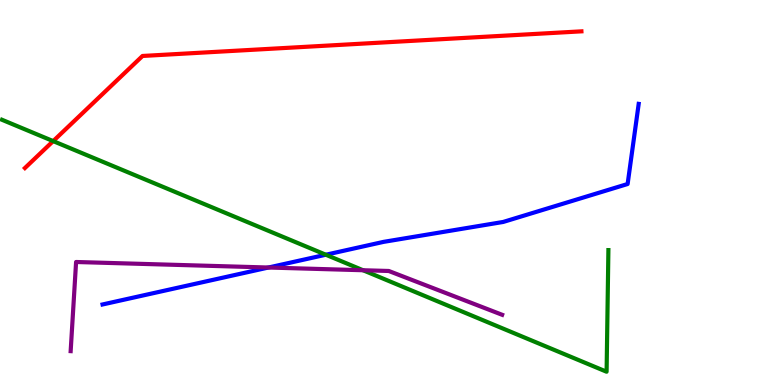[{'lines': ['blue', 'red'], 'intersections': []}, {'lines': ['green', 'red'], 'intersections': [{'x': 0.686, 'y': 6.33}]}, {'lines': ['purple', 'red'], 'intersections': []}, {'lines': ['blue', 'green'], 'intersections': [{'x': 4.2, 'y': 3.38}]}, {'lines': ['blue', 'purple'], 'intersections': [{'x': 3.46, 'y': 3.05}]}, {'lines': ['green', 'purple'], 'intersections': [{'x': 4.68, 'y': 2.98}]}]